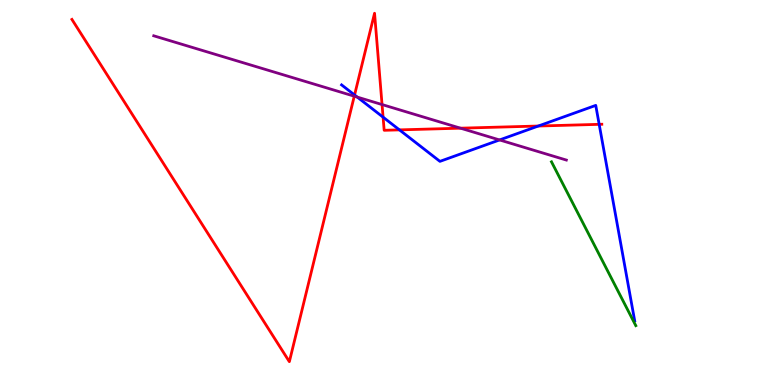[{'lines': ['blue', 'red'], 'intersections': [{'x': 4.58, 'y': 7.53}, {'x': 4.94, 'y': 6.96}, {'x': 5.15, 'y': 6.63}, {'x': 6.95, 'y': 6.73}, {'x': 7.73, 'y': 6.77}]}, {'lines': ['green', 'red'], 'intersections': []}, {'lines': ['purple', 'red'], 'intersections': [{'x': 4.57, 'y': 7.5}, {'x': 4.93, 'y': 7.28}, {'x': 5.94, 'y': 6.67}]}, {'lines': ['blue', 'green'], 'intersections': []}, {'lines': ['blue', 'purple'], 'intersections': [{'x': 4.61, 'y': 7.48}, {'x': 6.45, 'y': 6.37}]}, {'lines': ['green', 'purple'], 'intersections': []}]